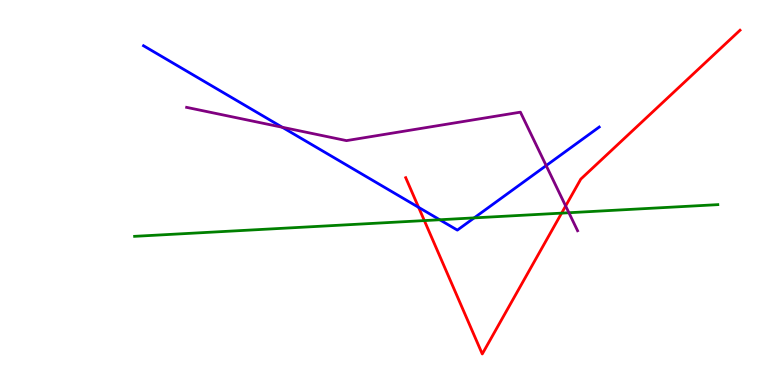[{'lines': ['blue', 'red'], 'intersections': [{'x': 5.4, 'y': 4.61}]}, {'lines': ['green', 'red'], 'intersections': [{'x': 5.48, 'y': 4.27}, {'x': 7.25, 'y': 4.46}]}, {'lines': ['purple', 'red'], 'intersections': [{'x': 7.3, 'y': 4.65}]}, {'lines': ['blue', 'green'], 'intersections': [{'x': 5.67, 'y': 4.29}, {'x': 6.12, 'y': 4.34}]}, {'lines': ['blue', 'purple'], 'intersections': [{'x': 3.64, 'y': 6.69}, {'x': 7.05, 'y': 5.7}]}, {'lines': ['green', 'purple'], 'intersections': [{'x': 7.34, 'y': 4.47}]}]